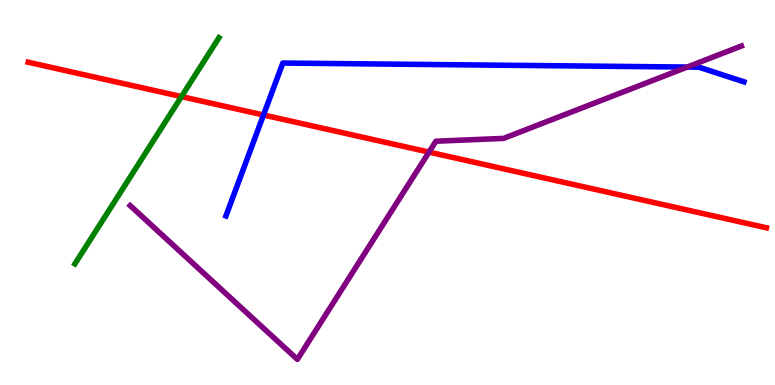[{'lines': ['blue', 'red'], 'intersections': [{'x': 3.4, 'y': 7.01}]}, {'lines': ['green', 'red'], 'intersections': [{'x': 2.34, 'y': 7.49}]}, {'lines': ['purple', 'red'], 'intersections': [{'x': 5.54, 'y': 6.05}]}, {'lines': ['blue', 'green'], 'intersections': []}, {'lines': ['blue', 'purple'], 'intersections': [{'x': 8.87, 'y': 8.26}]}, {'lines': ['green', 'purple'], 'intersections': []}]